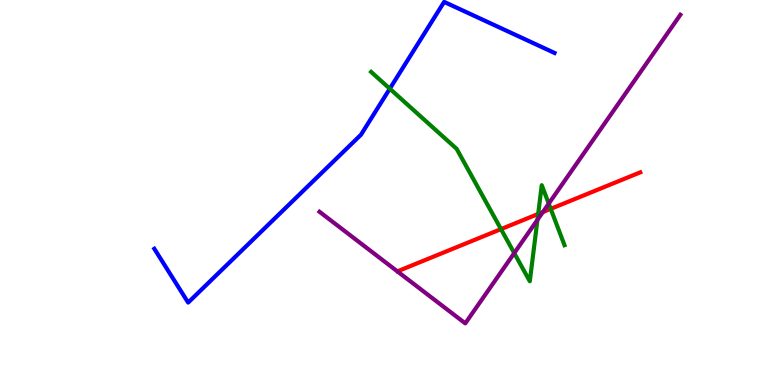[{'lines': ['blue', 'red'], 'intersections': []}, {'lines': ['green', 'red'], 'intersections': [{'x': 6.46, 'y': 4.05}, {'x': 6.94, 'y': 4.44}, {'x': 7.11, 'y': 4.58}]}, {'lines': ['purple', 'red'], 'intersections': [{'x': 7.0, 'y': 4.49}]}, {'lines': ['blue', 'green'], 'intersections': [{'x': 5.03, 'y': 7.7}]}, {'lines': ['blue', 'purple'], 'intersections': []}, {'lines': ['green', 'purple'], 'intersections': [{'x': 6.64, 'y': 3.43}, {'x': 6.93, 'y': 4.29}, {'x': 7.08, 'y': 4.71}]}]